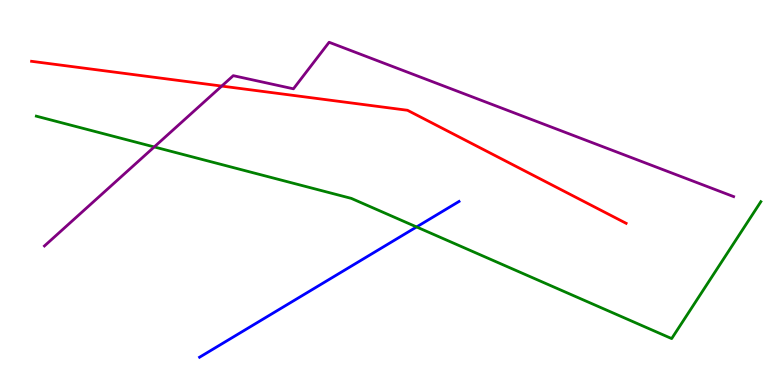[{'lines': ['blue', 'red'], 'intersections': []}, {'lines': ['green', 'red'], 'intersections': []}, {'lines': ['purple', 'red'], 'intersections': [{'x': 2.86, 'y': 7.76}]}, {'lines': ['blue', 'green'], 'intersections': [{'x': 5.38, 'y': 4.11}]}, {'lines': ['blue', 'purple'], 'intersections': []}, {'lines': ['green', 'purple'], 'intersections': [{'x': 1.99, 'y': 6.18}]}]